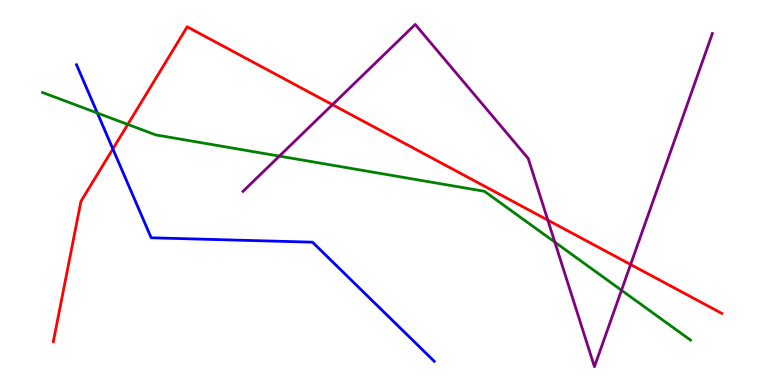[{'lines': ['blue', 'red'], 'intersections': [{'x': 1.46, 'y': 6.13}]}, {'lines': ['green', 'red'], 'intersections': [{'x': 1.65, 'y': 6.77}]}, {'lines': ['purple', 'red'], 'intersections': [{'x': 4.29, 'y': 7.28}, {'x': 7.07, 'y': 4.28}, {'x': 8.14, 'y': 3.13}]}, {'lines': ['blue', 'green'], 'intersections': [{'x': 1.26, 'y': 7.06}]}, {'lines': ['blue', 'purple'], 'intersections': []}, {'lines': ['green', 'purple'], 'intersections': [{'x': 3.6, 'y': 5.95}, {'x': 7.16, 'y': 3.71}, {'x': 8.02, 'y': 2.46}]}]